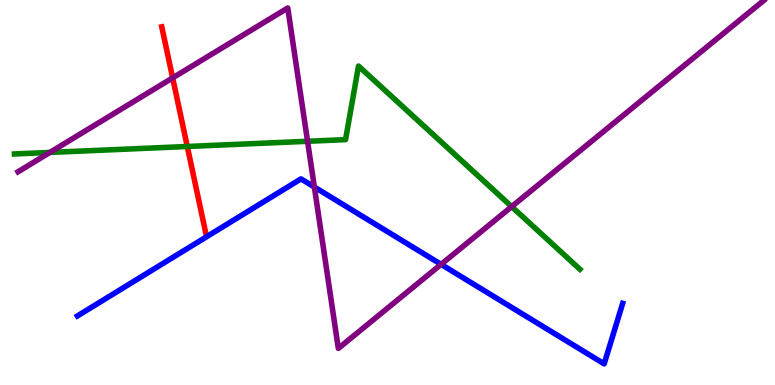[{'lines': ['blue', 'red'], 'intersections': []}, {'lines': ['green', 'red'], 'intersections': [{'x': 2.42, 'y': 6.2}]}, {'lines': ['purple', 'red'], 'intersections': [{'x': 2.23, 'y': 7.98}]}, {'lines': ['blue', 'green'], 'intersections': []}, {'lines': ['blue', 'purple'], 'intersections': [{'x': 4.06, 'y': 5.14}, {'x': 5.69, 'y': 3.13}]}, {'lines': ['green', 'purple'], 'intersections': [{'x': 0.644, 'y': 6.04}, {'x': 3.97, 'y': 6.33}, {'x': 6.6, 'y': 4.63}]}]